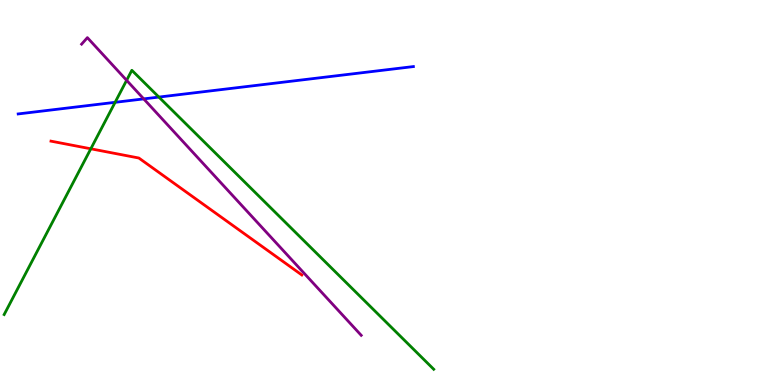[{'lines': ['blue', 'red'], 'intersections': []}, {'lines': ['green', 'red'], 'intersections': [{'x': 1.17, 'y': 6.14}]}, {'lines': ['purple', 'red'], 'intersections': []}, {'lines': ['blue', 'green'], 'intersections': [{'x': 1.49, 'y': 7.34}, {'x': 2.05, 'y': 7.48}]}, {'lines': ['blue', 'purple'], 'intersections': [{'x': 1.85, 'y': 7.43}]}, {'lines': ['green', 'purple'], 'intersections': [{'x': 1.63, 'y': 7.91}]}]